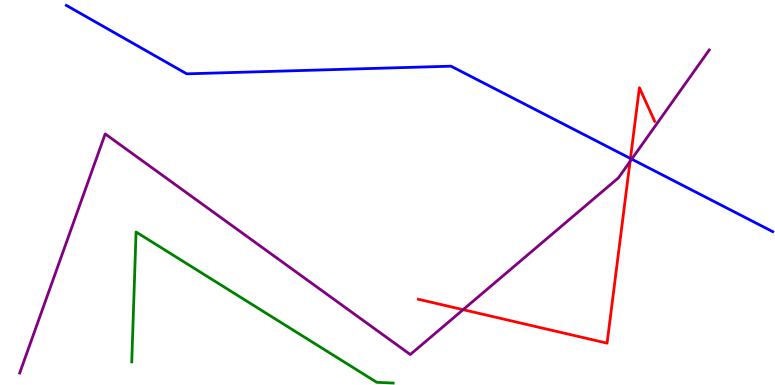[{'lines': ['blue', 'red'], 'intersections': [{'x': 8.13, 'y': 5.88}]}, {'lines': ['green', 'red'], 'intersections': []}, {'lines': ['purple', 'red'], 'intersections': [{'x': 5.98, 'y': 1.96}, {'x': 8.13, 'y': 5.81}]}, {'lines': ['blue', 'green'], 'intersections': []}, {'lines': ['blue', 'purple'], 'intersections': [{'x': 8.15, 'y': 5.87}]}, {'lines': ['green', 'purple'], 'intersections': []}]